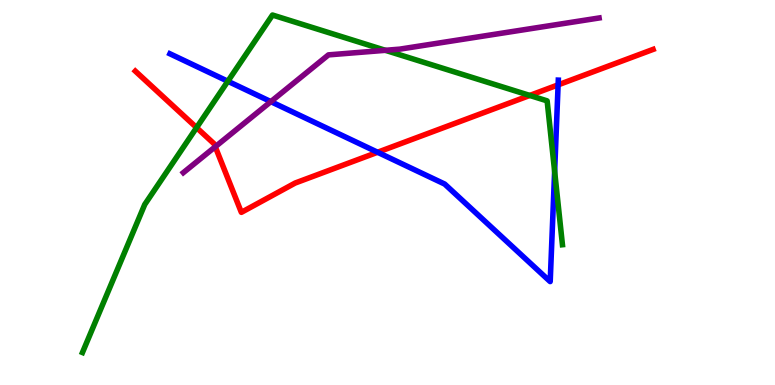[{'lines': ['blue', 'red'], 'intersections': [{'x': 4.87, 'y': 6.05}, {'x': 7.2, 'y': 7.8}]}, {'lines': ['green', 'red'], 'intersections': [{'x': 2.54, 'y': 6.69}, {'x': 6.84, 'y': 7.52}]}, {'lines': ['purple', 'red'], 'intersections': [{'x': 2.78, 'y': 6.19}]}, {'lines': ['blue', 'green'], 'intersections': [{'x': 2.94, 'y': 7.89}, {'x': 7.16, 'y': 5.55}]}, {'lines': ['blue', 'purple'], 'intersections': [{'x': 3.49, 'y': 7.36}]}, {'lines': ['green', 'purple'], 'intersections': [{'x': 4.97, 'y': 8.69}]}]